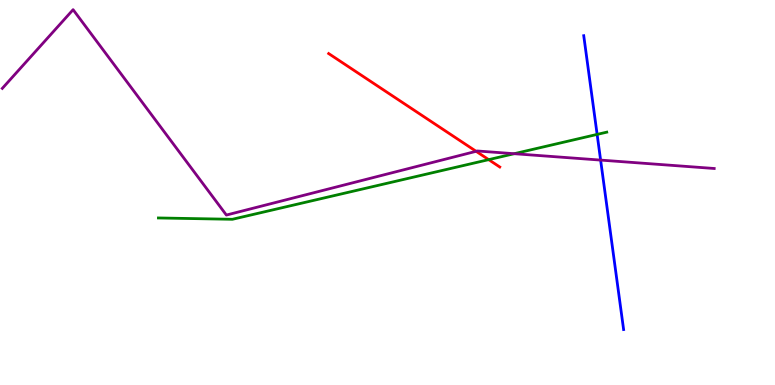[{'lines': ['blue', 'red'], 'intersections': []}, {'lines': ['green', 'red'], 'intersections': [{'x': 6.31, 'y': 5.85}]}, {'lines': ['purple', 'red'], 'intersections': [{'x': 6.14, 'y': 6.07}]}, {'lines': ['blue', 'green'], 'intersections': [{'x': 7.7, 'y': 6.51}]}, {'lines': ['blue', 'purple'], 'intersections': [{'x': 7.75, 'y': 5.84}]}, {'lines': ['green', 'purple'], 'intersections': [{'x': 6.63, 'y': 6.01}]}]